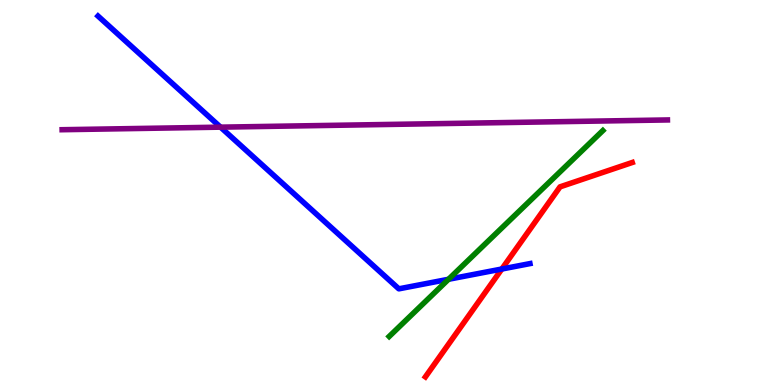[{'lines': ['blue', 'red'], 'intersections': [{'x': 6.48, 'y': 3.01}]}, {'lines': ['green', 'red'], 'intersections': []}, {'lines': ['purple', 'red'], 'intersections': []}, {'lines': ['blue', 'green'], 'intersections': [{'x': 5.79, 'y': 2.75}]}, {'lines': ['blue', 'purple'], 'intersections': [{'x': 2.85, 'y': 6.7}]}, {'lines': ['green', 'purple'], 'intersections': []}]